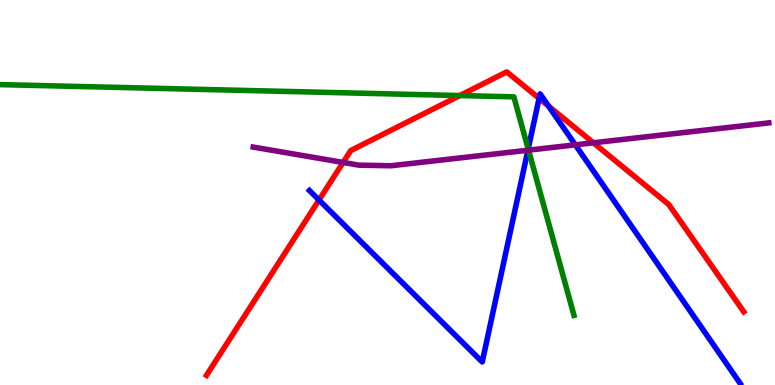[{'lines': ['blue', 'red'], 'intersections': [{'x': 4.12, 'y': 4.8}, {'x': 6.96, 'y': 7.45}, {'x': 7.08, 'y': 7.25}]}, {'lines': ['green', 'red'], 'intersections': [{'x': 5.93, 'y': 7.52}]}, {'lines': ['purple', 'red'], 'intersections': [{'x': 4.43, 'y': 5.78}, {'x': 7.66, 'y': 6.29}]}, {'lines': ['blue', 'green'], 'intersections': [{'x': 6.82, 'y': 6.13}]}, {'lines': ['blue', 'purple'], 'intersections': [{'x': 6.81, 'y': 6.1}, {'x': 7.42, 'y': 6.24}]}, {'lines': ['green', 'purple'], 'intersections': [{'x': 6.82, 'y': 6.1}]}]